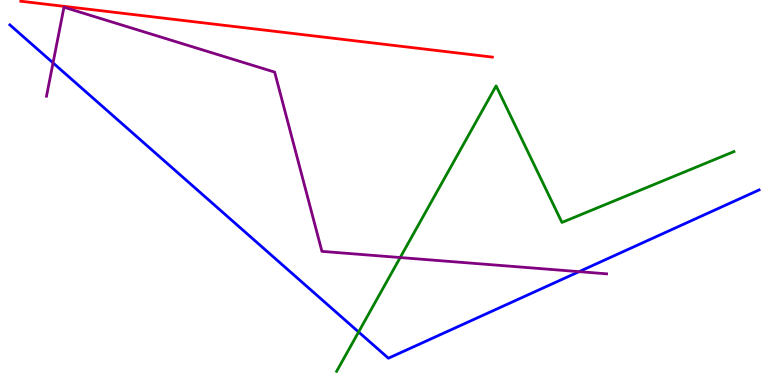[{'lines': ['blue', 'red'], 'intersections': []}, {'lines': ['green', 'red'], 'intersections': []}, {'lines': ['purple', 'red'], 'intersections': []}, {'lines': ['blue', 'green'], 'intersections': [{'x': 4.63, 'y': 1.38}]}, {'lines': ['blue', 'purple'], 'intersections': [{'x': 0.684, 'y': 8.37}, {'x': 7.47, 'y': 2.94}]}, {'lines': ['green', 'purple'], 'intersections': [{'x': 5.16, 'y': 3.31}]}]